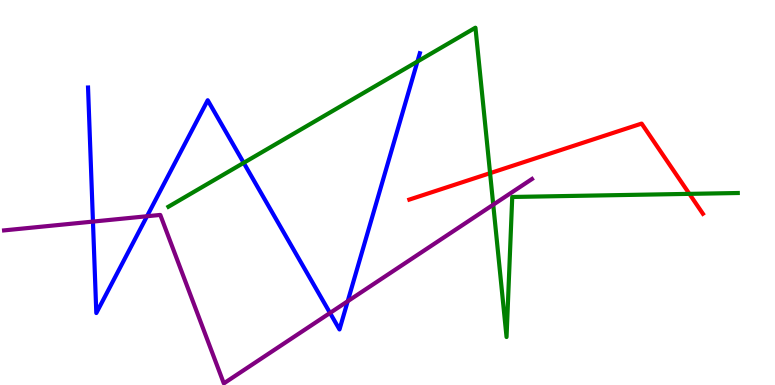[{'lines': ['blue', 'red'], 'intersections': []}, {'lines': ['green', 'red'], 'intersections': [{'x': 6.32, 'y': 5.5}, {'x': 8.9, 'y': 4.96}]}, {'lines': ['purple', 'red'], 'intersections': []}, {'lines': ['blue', 'green'], 'intersections': [{'x': 3.14, 'y': 5.77}, {'x': 5.39, 'y': 8.4}]}, {'lines': ['blue', 'purple'], 'intersections': [{'x': 1.2, 'y': 4.24}, {'x': 1.9, 'y': 4.38}, {'x': 4.26, 'y': 1.87}, {'x': 4.49, 'y': 2.18}]}, {'lines': ['green', 'purple'], 'intersections': [{'x': 6.36, 'y': 4.68}]}]